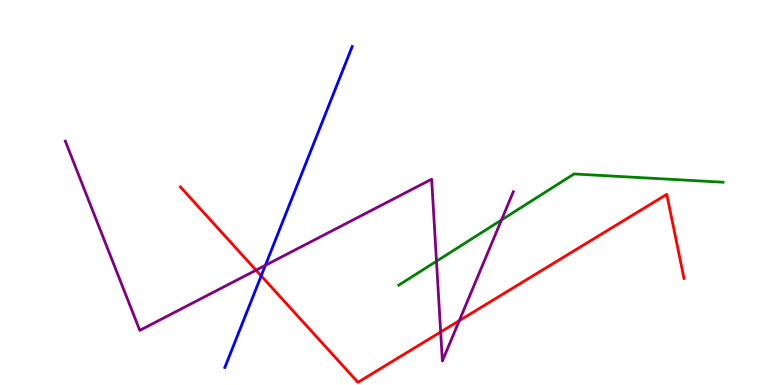[{'lines': ['blue', 'red'], 'intersections': [{'x': 3.37, 'y': 2.83}]}, {'lines': ['green', 'red'], 'intersections': []}, {'lines': ['purple', 'red'], 'intersections': [{'x': 3.3, 'y': 2.98}, {'x': 5.69, 'y': 1.38}, {'x': 5.93, 'y': 1.67}]}, {'lines': ['blue', 'green'], 'intersections': []}, {'lines': ['blue', 'purple'], 'intersections': [{'x': 3.42, 'y': 3.11}]}, {'lines': ['green', 'purple'], 'intersections': [{'x': 5.63, 'y': 3.21}, {'x': 6.47, 'y': 4.29}]}]